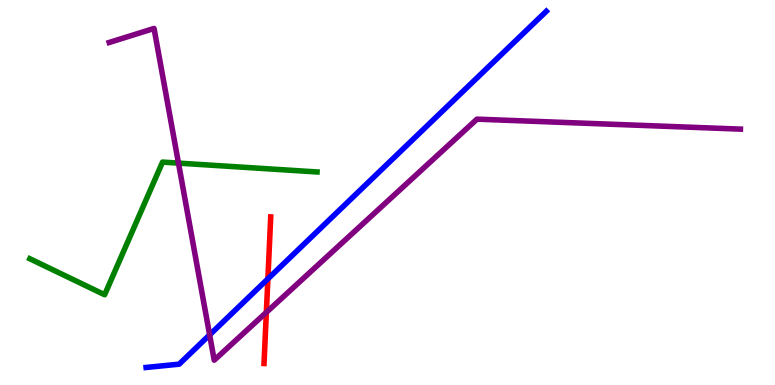[{'lines': ['blue', 'red'], 'intersections': [{'x': 3.46, 'y': 2.76}]}, {'lines': ['green', 'red'], 'intersections': []}, {'lines': ['purple', 'red'], 'intersections': [{'x': 3.44, 'y': 1.89}]}, {'lines': ['blue', 'green'], 'intersections': []}, {'lines': ['blue', 'purple'], 'intersections': [{'x': 2.7, 'y': 1.3}]}, {'lines': ['green', 'purple'], 'intersections': [{'x': 2.3, 'y': 5.76}]}]